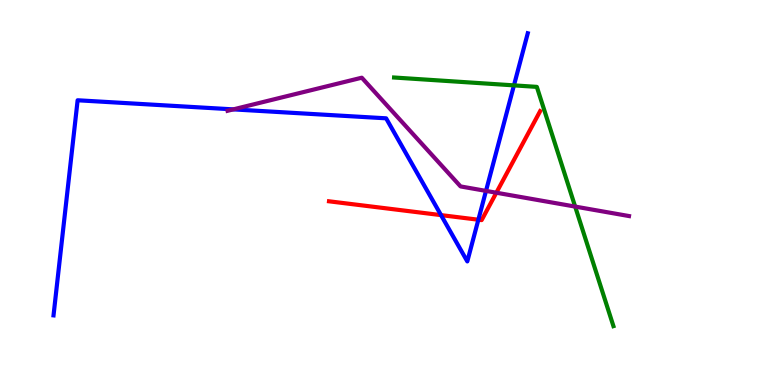[{'lines': ['blue', 'red'], 'intersections': [{'x': 5.69, 'y': 4.41}, {'x': 6.17, 'y': 4.29}]}, {'lines': ['green', 'red'], 'intersections': []}, {'lines': ['purple', 'red'], 'intersections': [{'x': 6.4, 'y': 4.99}]}, {'lines': ['blue', 'green'], 'intersections': [{'x': 6.63, 'y': 7.78}]}, {'lines': ['blue', 'purple'], 'intersections': [{'x': 3.01, 'y': 7.16}, {'x': 6.27, 'y': 5.04}]}, {'lines': ['green', 'purple'], 'intersections': [{'x': 7.42, 'y': 4.63}]}]